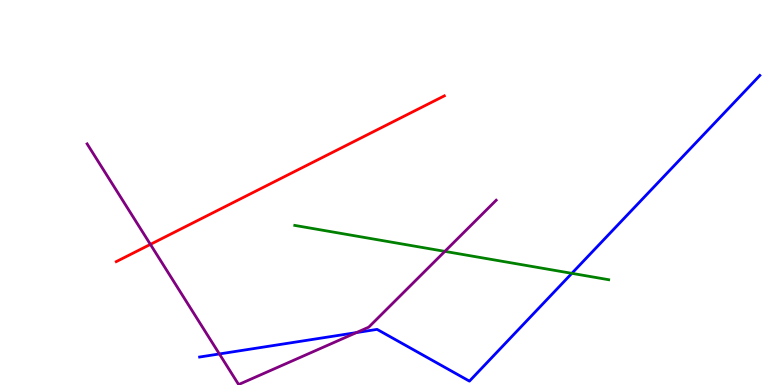[{'lines': ['blue', 'red'], 'intersections': []}, {'lines': ['green', 'red'], 'intersections': []}, {'lines': ['purple', 'red'], 'intersections': [{'x': 1.94, 'y': 3.65}]}, {'lines': ['blue', 'green'], 'intersections': [{'x': 7.38, 'y': 2.9}]}, {'lines': ['blue', 'purple'], 'intersections': [{'x': 2.83, 'y': 0.807}, {'x': 4.6, 'y': 1.36}]}, {'lines': ['green', 'purple'], 'intersections': [{'x': 5.74, 'y': 3.47}]}]